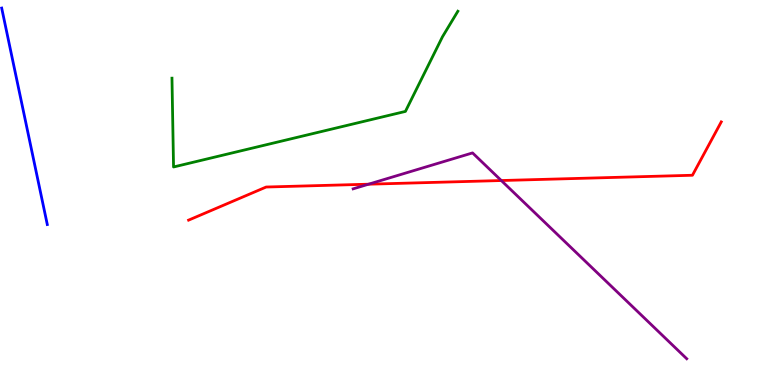[{'lines': ['blue', 'red'], 'intersections': []}, {'lines': ['green', 'red'], 'intersections': []}, {'lines': ['purple', 'red'], 'intersections': [{'x': 4.76, 'y': 5.22}, {'x': 6.47, 'y': 5.31}]}, {'lines': ['blue', 'green'], 'intersections': []}, {'lines': ['blue', 'purple'], 'intersections': []}, {'lines': ['green', 'purple'], 'intersections': []}]